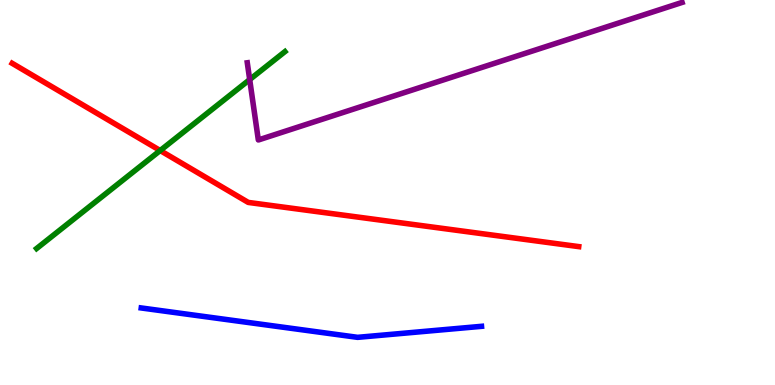[{'lines': ['blue', 'red'], 'intersections': []}, {'lines': ['green', 'red'], 'intersections': [{'x': 2.07, 'y': 6.09}]}, {'lines': ['purple', 'red'], 'intersections': []}, {'lines': ['blue', 'green'], 'intersections': []}, {'lines': ['blue', 'purple'], 'intersections': []}, {'lines': ['green', 'purple'], 'intersections': [{'x': 3.22, 'y': 7.93}]}]